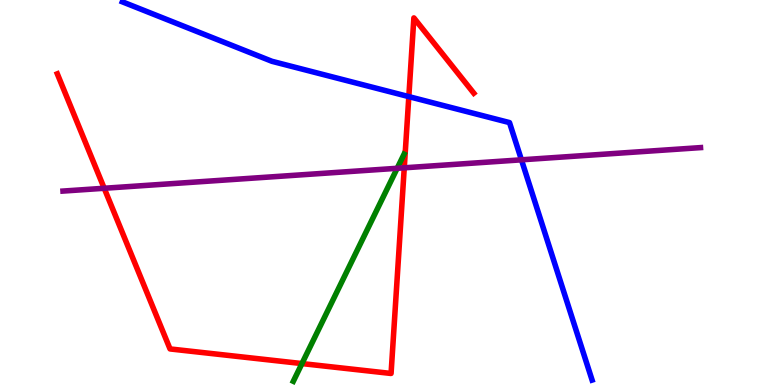[{'lines': ['blue', 'red'], 'intersections': [{'x': 5.28, 'y': 7.49}]}, {'lines': ['green', 'red'], 'intersections': [{'x': 3.9, 'y': 0.557}]}, {'lines': ['purple', 'red'], 'intersections': [{'x': 1.34, 'y': 5.11}, {'x': 5.22, 'y': 5.64}]}, {'lines': ['blue', 'green'], 'intersections': []}, {'lines': ['blue', 'purple'], 'intersections': [{'x': 6.73, 'y': 5.85}]}, {'lines': ['green', 'purple'], 'intersections': [{'x': 5.12, 'y': 5.63}]}]